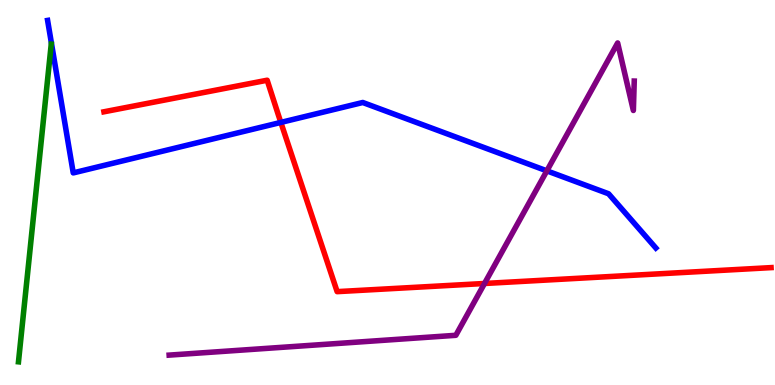[{'lines': ['blue', 'red'], 'intersections': [{'x': 3.62, 'y': 6.82}]}, {'lines': ['green', 'red'], 'intersections': []}, {'lines': ['purple', 'red'], 'intersections': [{'x': 6.25, 'y': 2.64}]}, {'lines': ['blue', 'green'], 'intersections': []}, {'lines': ['blue', 'purple'], 'intersections': [{'x': 7.06, 'y': 5.56}]}, {'lines': ['green', 'purple'], 'intersections': []}]